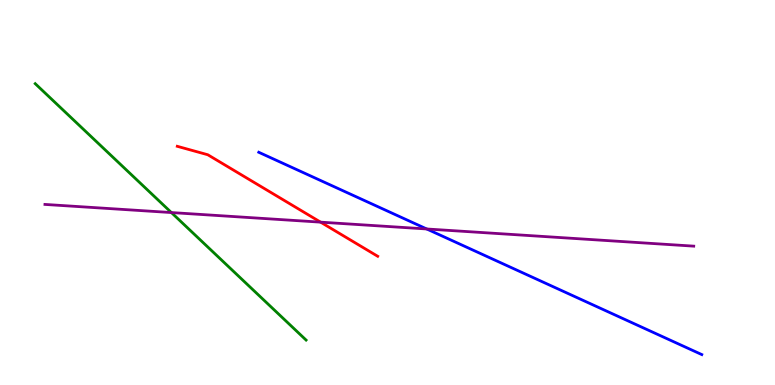[{'lines': ['blue', 'red'], 'intersections': []}, {'lines': ['green', 'red'], 'intersections': []}, {'lines': ['purple', 'red'], 'intersections': [{'x': 4.14, 'y': 4.23}]}, {'lines': ['blue', 'green'], 'intersections': []}, {'lines': ['blue', 'purple'], 'intersections': [{'x': 5.51, 'y': 4.05}]}, {'lines': ['green', 'purple'], 'intersections': [{'x': 2.21, 'y': 4.48}]}]